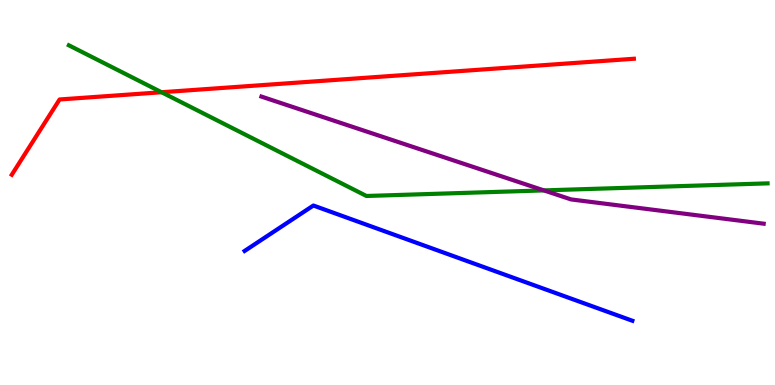[{'lines': ['blue', 'red'], 'intersections': []}, {'lines': ['green', 'red'], 'intersections': [{'x': 2.08, 'y': 7.6}]}, {'lines': ['purple', 'red'], 'intersections': []}, {'lines': ['blue', 'green'], 'intersections': []}, {'lines': ['blue', 'purple'], 'intersections': []}, {'lines': ['green', 'purple'], 'intersections': [{'x': 7.02, 'y': 5.05}]}]